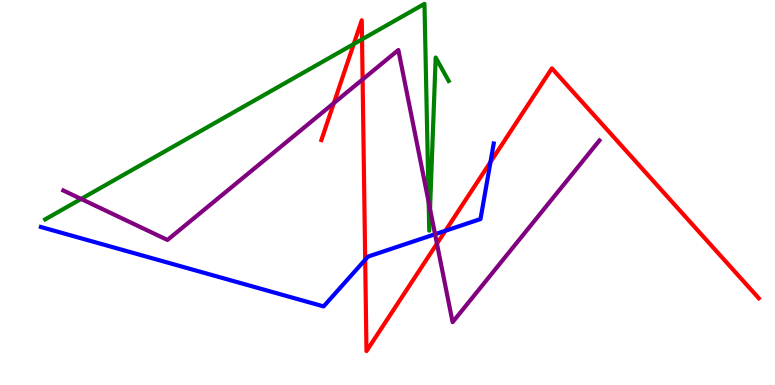[{'lines': ['blue', 'red'], 'intersections': [{'x': 4.71, 'y': 3.25}, {'x': 5.75, 'y': 4.01}, {'x': 6.33, 'y': 5.79}]}, {'lines': ['green', 'red'], 'intersections': [{'x': 4.56, 'y': 8.86}, {'x': 4.67, 'y': 8.98}]}, {'lines': ['purple', 'red'], 'intersections': [{'x': 4.31, 'y': 7.32}, {'x': 4.68, 'y': 7.94}, {'x': 5.64, 'y': 3.67}]}, {'lines': ['blue', 'green'], 'intersections': []}, {'lines': ['blue', 'purple'], 'intersections': [{'x': 5.61, 'y': 3.92}]}, {'lines': ['green', 'purple'], 'intersections': [{'x': 1.05, 'y': 4.83}, {'x': 5.53, 'y': 4.75}, {'x': 5.55, 'y': 4.57}]}]